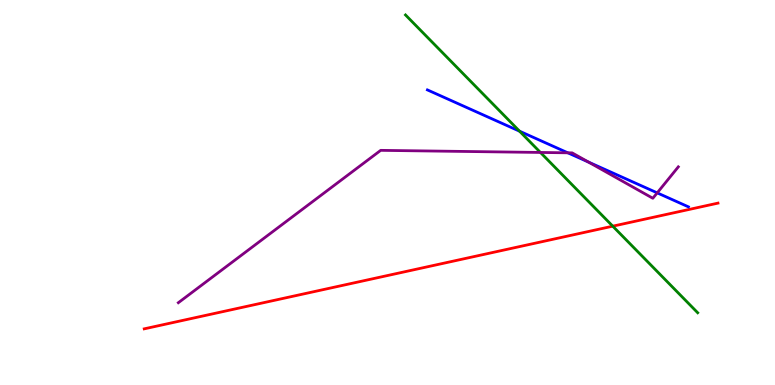[{'lines': ['blue', 'red'], 'intersections': []}, {'lines': ['green', 'red'], 'intersections': [{'x': 7.91, 'y': 4.13}]}, {'lines': ['purple', 'red'], 'intersections': []}, {'lines': ['blue', 'green'], 'intersections': [{'x': 6.7, 'y': 6.59}]}, {'lines': ['blue', 'purple'], 'intersections': [{'x': 7.33, 'y': 6.03}, {'x': 7.59, 'y': 5.79}, {'x': 8.48, 'y': 4.99}]}, {'lines': ['green', 'purple'], 'intersections': [{'x': 6.97, 'y': 6.04}]}]